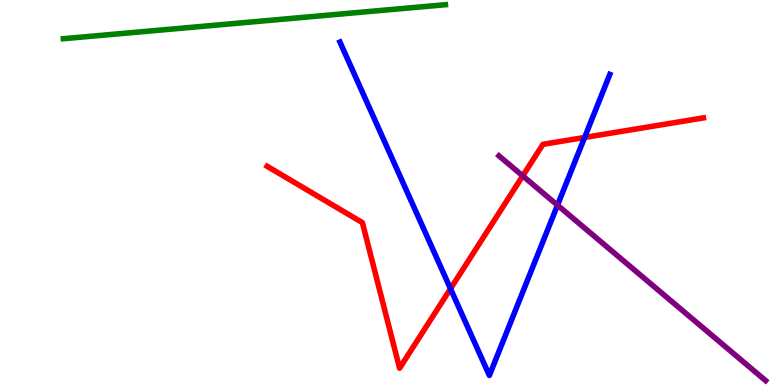[{'lines': ['blue', 'red'], 'intersections': [{'x': 5.81, 'y': 2.5}, {'x': 7.54, 'y': 6.43}]}, {'lines': ['green', 'red'], 'intersections': []}, {'lines': ['purple', 'red'], 'intersections': [{'x': 6.75, 'y': 5.43}]}, {'lines': ['blue', 'green'], 'intersections': []}, {'lines': ['blue', 'purple'], 'intersections': [{'x': 7.19, 'y': 4.67}]}, {'lines': ['green', 'purple'], 'intersections': []}]